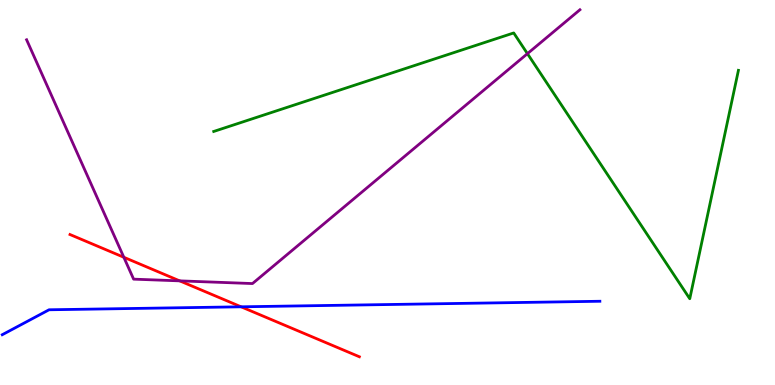[{'lines': ['blue', 'red'], 'intersections': [{'x': 3.11, 'y': 2.03}]}, {'lines': ['green', 'red'], 'intersections': []}, {'lines': ['purple', 'red'], 'intersections': [{'x': 1.6, 'y': 3.32}, {'x': 2.32, 'y': 2.7}]}, {'lines': ['blue', 'green'], 'intersections': []}, {'lines': ['blue', 'purple'], 'intersections': []}, {'lines': ['green', 'purple'], 'intersections': [{'x': 6.81, 'y': 8.61}]}]